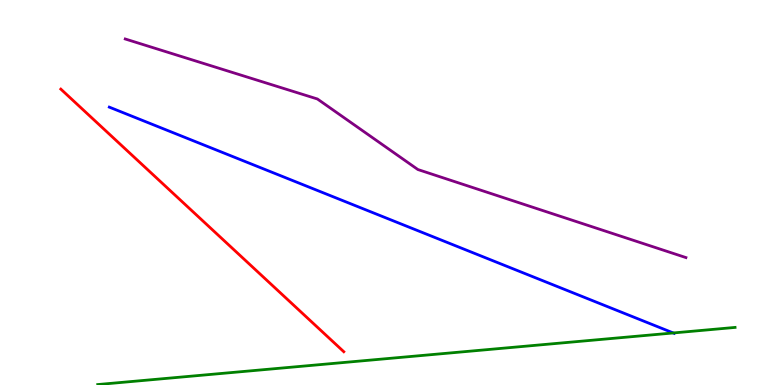[{'lines': ['blue', 'red'], 'intersections': []}, {'lines': ['green', 'red'], 'intersections': []}, {'lines': ['purple', 'red'], 'intersections': []}, {'lines': ['blue', 'green'], 'intersections': [{'x': 8.69, 'y': 1.35}]}, {'lines': ['blue', 'purple'], 'intersections': []}, {'lines': ['green', 'purple'], 'intersections': []}]